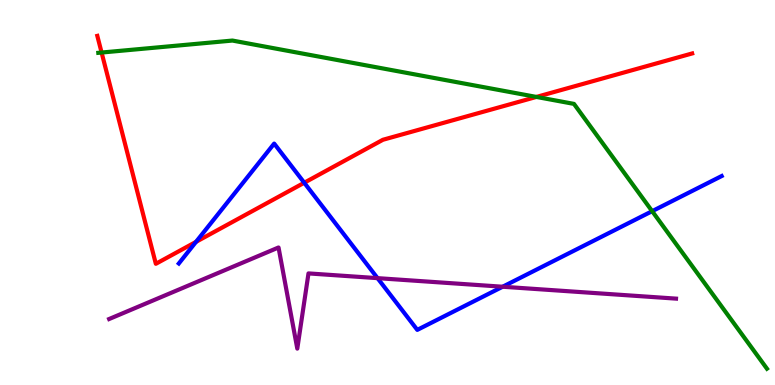[{'lines': ['blue', 'red'], 'intersections': [{'x': 2.53, 'y': 3.72}, {'x': 3.93, 'y': 5.25}]}, {'lines': ['green', 'red'], 'intersections': [{'x': 1.31, 'y': 8.64}, {'x': 6.92, 'y': 7.48}]}, {'lines': ['purple', 'red'], 'intersections': []}, {'lines': ['blue', 'green'], 'intersections': [{'x': 8.41, 'y': 4.51}]}, {'lines': ['blue', 'purple'], 'intersections': [{'x': 4.87, 'y': 2.78}, {'x': 6.49, 'y': 2.55}]}, {'lines': ['green', 'purple'], 'intersections': []}]